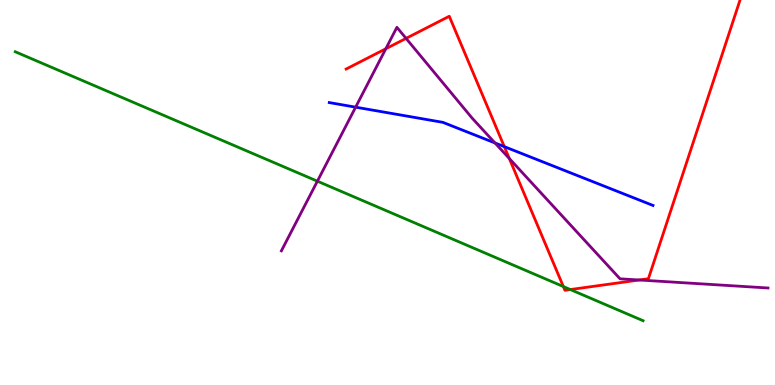[{'lines': ['blue', 'red'], 'intersections': [{'x': 6.51, 'y': 6.19}]}, {'lines': ['green', 'red'], 'intersections': [{'x': 7.27, 'y': 2.56}, {'x': 7.36, 'y': 2.48}]}, {'lines': ['purple', 'red'], 'intersections': [{'x': 4.98, 'y': 8.73}, {'x': 5.24, 'y': 9.0}, {'x': 6.57, 'y': 5.88}, {'x': 8.25, 'y': 2.73}]}, {'lines': ['blue', 'green'], 'intersections': []}, {'lines': ['blue', 'purple'], 'intersections': [{'x': 4.59, 'y': 7.22}, {'x': 6.39, 'y': 6.29}]}, {'lines': ['green', 'purple'], 'intersections': [{'x': 4.1, 'y': 5.29}]}]